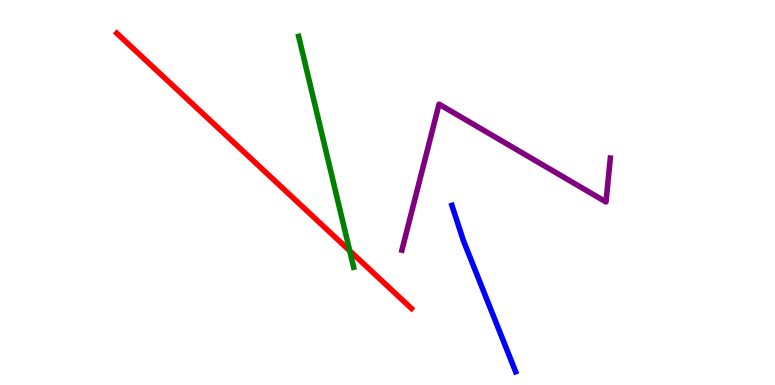[{'lines': ['blue', 'red'], 'intersections': []}, {'lines': ['green', 'red'], 'intersections': [{'x': 4.51, 'y': 3.49}]}, {'lines': ['purple', 'red'], 'intersections': []}, {'lines': ['blue', 'green'], 'intersections': []}, {'lines': ['blue', 'purple'], 'intersections': []}, {'lines': ['green', 'purple'], 'intersections': []}]